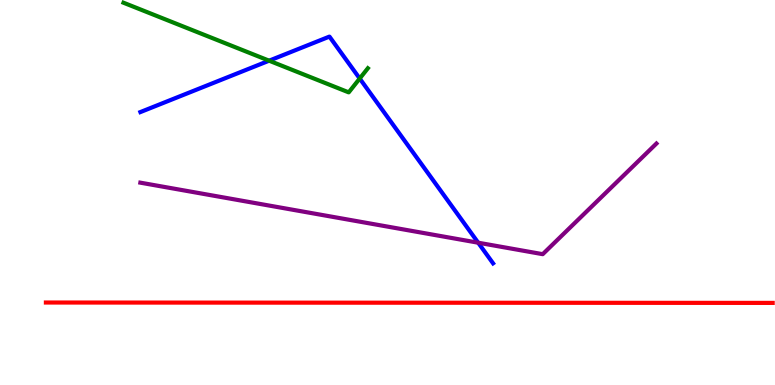[{'lines': ['blue', 'red'], 'intersections': []}, {'lines': ['green', 'red'], 'intersections': []}, {'lines': ['purple', 'red'], 'intersections': []}, {'lines': ['blue', 'green'], 'intersections': [{'x': 3.47, 'y': 8.42}, {'x': 4.64, 'y': 7.96}]}, {'lines': ['blue', 'purple'], 'intersections': [{'x': 6.17, 'y': 3.7}]}, {'lines': ['green', 'purple'], 'intersections': []}]